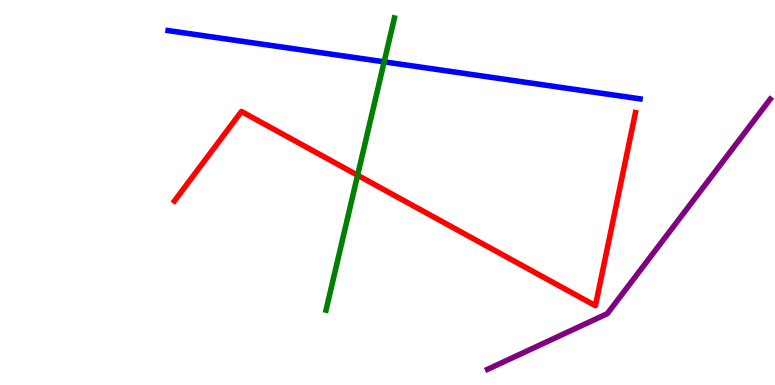[{'lines': ['blue', 'red'], 'intersections': []}, {'lines': ['green', 'red'], 'intersections': [{'x': 4.61, 'y': 5.45}]}, {'lines': ['purple', 'red'], 'intersections': []}, {'lines': ['blue', 'green'], 'intersections': [{'x': 4.96, 'y': 8.39}]}, {'lines': ['blue', 'purple'], 'intersections': []}, {'lines': ['green', 'purple'], 'intersections': []}]